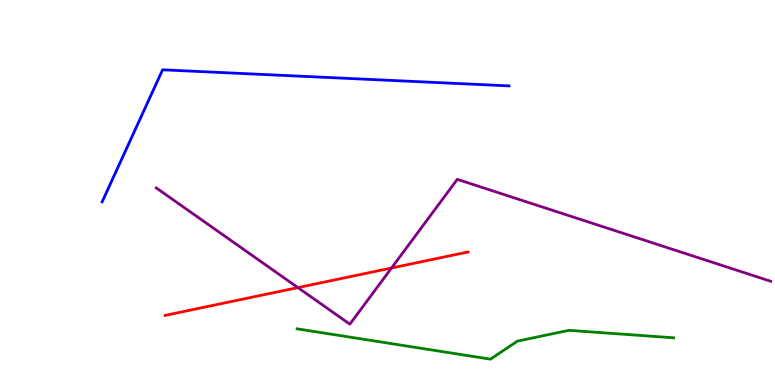[{'lines': ['blue', 'red'], 'intersections': []}, {'lines': ['green', 'red'], 'intersections': []}, {'lines': ['purple', 'red'], 'intersections': [{'x': 3.84, 'y': 2.53}, {'x': 5.05, 'y': 3.04}]}, {'lines': ['blue', 'green'], 'intersections': []}, {'lines': ['blue', 'purple'], 'intersections': []}, {'lines': ['green', 'purple'], 'intersections': []}]